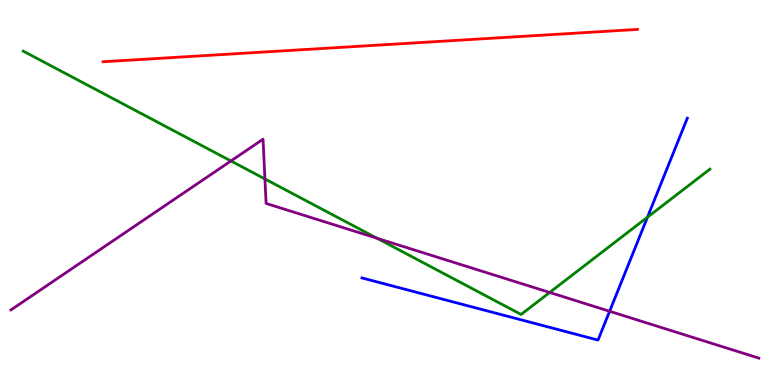[{'lines': ['blue', 'red'], 'intersections': []}, {'lines': ['green', 'red'], 'intersections': []}, {'lines': ['purple', 'red'], 'intersections': []}, {'lines': ['blue', 'green'], 'intersections': [{'x': 8.35, 'y': 4.36}]}, {'lines': ['blue', 'purple'], 'intersections': [{'x': 7.87, 'y': 1.91}]}, {'lines': ['green', 'purple'], 'intersections': [{'x': 2.98, 'y': 5.82}, {'x': 3.42, 'y': 5.35}, {'x': 4.87, 'y': 3.81}, {'x': 7.09, 'y': 2.4}]}]